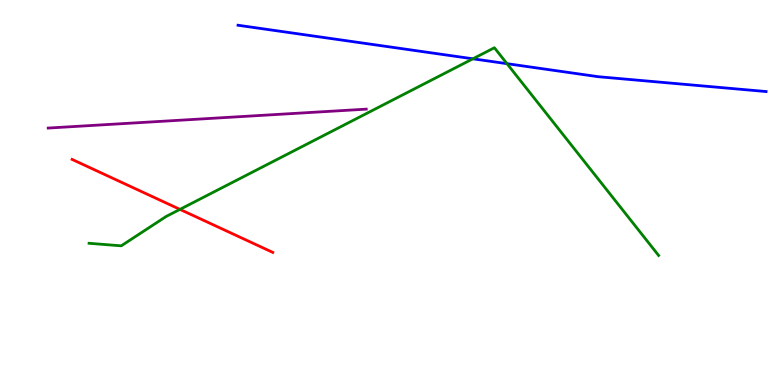[{'lines': ['blue', 'red'], 'intersections': []}, {'lines': ['green', 'red'], 'intersections': [{'x': 2.32, 'y': 4.56}]}, {'lines': ['purple', 'red'], 'intersections': []}, {'lines': ['blue', 'green'], 'intersections': [{'x': 6.1, 'y': 8.47}, {'x': 6.54, 'y': 8.35}]}, {'lines': ['blue', 'purple'], 'intersections': []}, {'lines': ['green', 'purple'], 'intersections': []}]